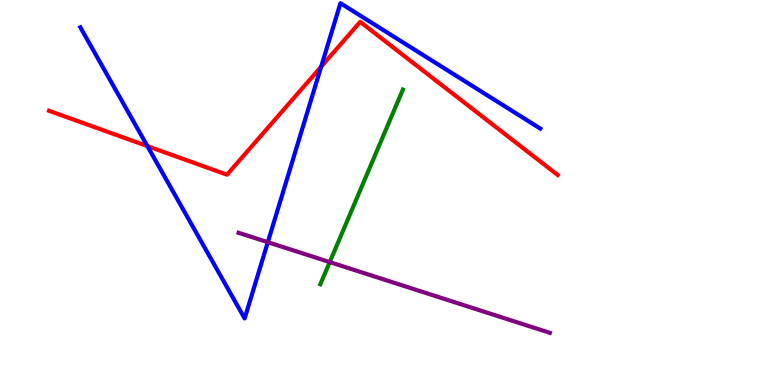[{'lines': ['blue', 'red'], 'intersections': [{'x': 1.9, 'y': 6.21}, {'x': 4.14, 'y': 8.27}]}, {'lines': ['green', 'red'], 'intersections': []}, {'lines': ['purple', 'red'], 'intersections': []}, {'lines': ['blue', 'green'], 'intersections': []}, {'lines': ['blue', 'purple'], 'intersections': [{'x': 3.46, 'y': 3.71}]}, {'lines': ['green', 'purple'], 'intersections': [{'x': 4.25, 'y': 3.19}]}]